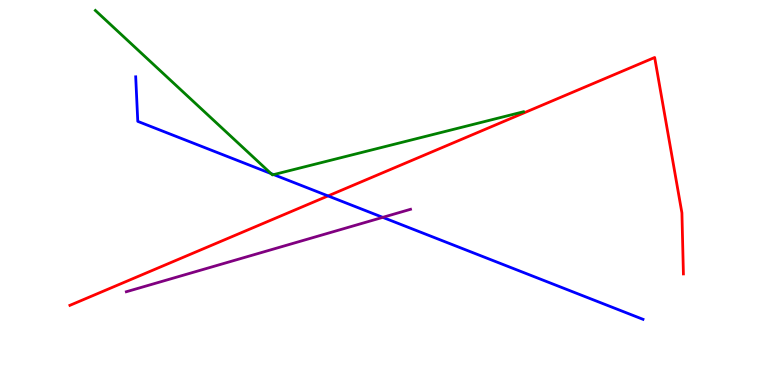[{'lines': ['blue', 'red'], 'intersections': [{'x': 4.23, 'y': 4.91}]}, {'lines': ['green', 'red'], 'intersections': []}, {'lines': ['purple', 'red'], 'intersections': []}, {'lines': ['blue', 'green'], 'intersections': [{'x': 3.5, 'y': 5.49}, {'x': 3.53, 'y': 5.46}]}, {'lines': ['blue', 'purple'], 'intersections': [{'x': 4.94, 'y': 4.35}]}, {'lines': ['green', 'purple'], 'intersections': []}]